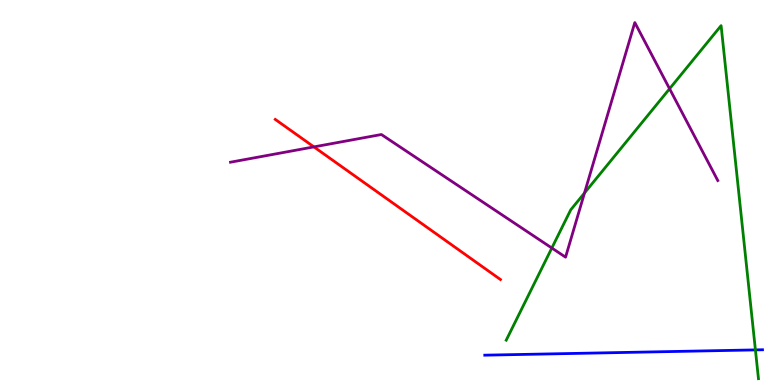[{'lines': ['blue', 'red'], 'intersections': []}, {'lines': ['green', 'red'], 'intersections': []}, {'lines': ['purple', 'red'], 'intersections': [{'x': 4.05, 'y': 6.18}]}, {'lines': ['blue', 'green'], 'intersections': [{'x': 9.75, 'y': 0.912}]}, {'lines': ['blue', 'purple'], 'intersections': []}, {'lines': ['green', 'purple'], 'intersections': [{'x': 7.12, 'y': 3.56}, {'x': 7.54, 'y': 4.99}, {'x': 8.64, 'y': 7.69}]}]